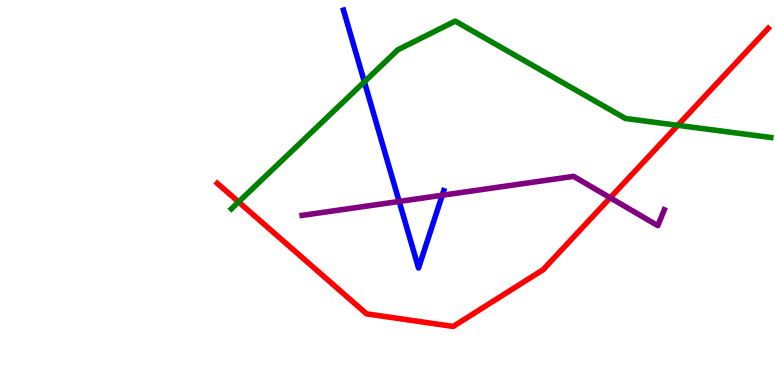[{'lines': ['blue', 'red'], 'intersections': []}, {'lines': ['green', 'red'], 'intersections': [{'x': 3.08, 'y': 4.76}, {'x': 8.75, 'y': 6.74}]}, {'lines': ['purple', 'red'], 'intersections': [{'x': 7.87, 'y': 4.86}]}, {'lines': ['blue', 'green'], 'intersections': [{'x': 4.7, 'y': 7.88}]}, {'lines': ['blue', 'purple'], 'intersections': [{'x': 5.15, 'y': 4.77}, {'x': 5.71, 'y': 4.93}]}, {'lines': ['green', 'purple'], 'intersections': []}]